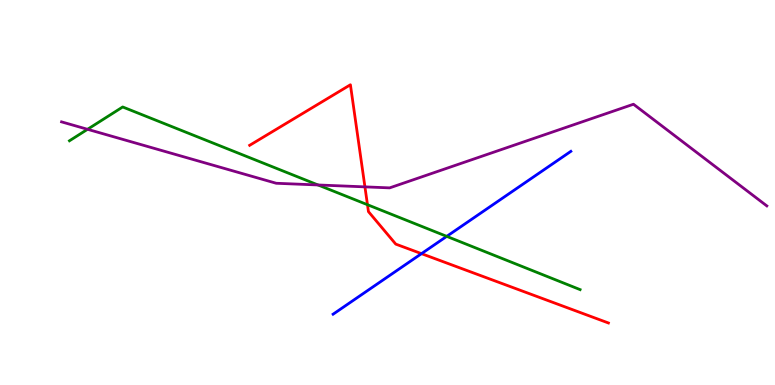[{'lines': ['blue', 'red'], 'intersections': [{'x': 5.44, 'y': 3.41}]}, {'lines': ['green', 'red'], 'intersections': [{'x': 4.74, 'y': 4.68}]}, {'lines': ['purple', 'red'], 'intersections': [{'x': 4.71, 'y': 5.15}]}, {'lines': ['blue', 'green'], 'intersections': [{'x': 5.76, 'y': 3.86}]}, {'lines': ['blue', 'purple'], 'intersections': []}, {'lines': ['green', 'purple'], 'intersections': [{'x': 1.13, 'y': 6.64}, {'x': 4.1, 'y': 5.2}]}]